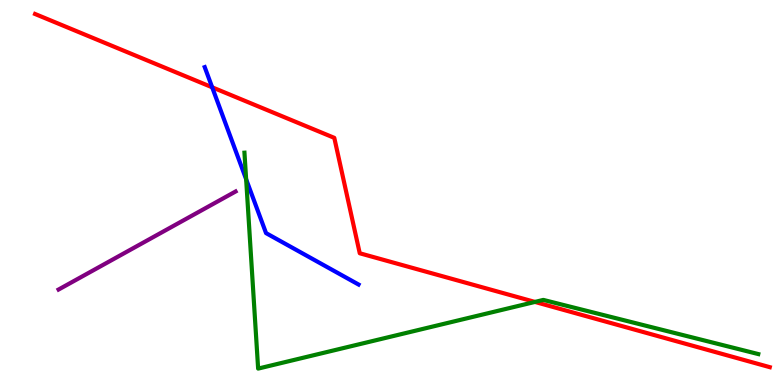[{'lines': ['blue', 'red'], 'intersections': [{'x': 2.74, 'y': 7.73}]}, {'lines': ['green', 'red'], 'intersections': [{'x': 6.9, 'y': 2.16}]}, {'lines': ['purple', 'red'], 'intersections': []}, {'lines': ['blue', 'green'], 'intersections': [{'x': 3.18, 'y': 5.34}]}, {'lines': ['blue', 'purple'], 'intersections': []}, {'lines': ['green', 'purple'], 'intersections': []}]